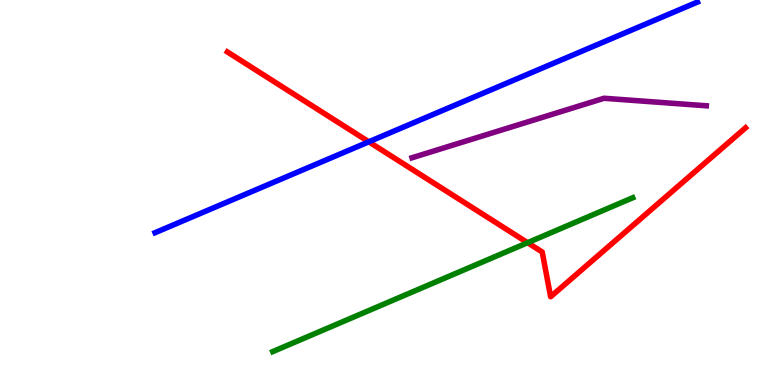[{'lines': ['blue', 'red'], 'intersections': [{'x': 4.76, 'y': 6.32}]}, {'lines': ['green', 'red'], 'intersections': [{'x': 6.81, 'y': 3.7}]}, {'lines': ['purple', 'red'], 'intersections': []}, {'lines': ['blue', 'green'], 'intersections': []}, {'lines': ['blue', 'purple'], 'intersections': []}, {'lines': ['green', 'purple'], 'intersections': []}]